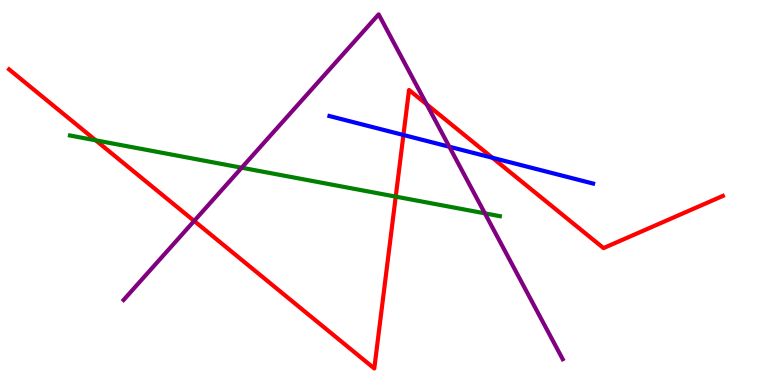[{'lines': ['blue', 'red'], 'intersections': [{'x': 5.21, 'y': 6.49}, {'x': 6.35, 'y': 5.9}]}, {'lines': ['green', 'red'], 'intersections': [{'x': 1.24, 'y': 6.36}, {'x': 5.11, 'y': 4.89}]}, {'lines': ['purple', 'red'], 'intersections': [{'x': 2.51, 'y': 4.26}, {'x': 5.51, 'y': 7.29}]}, {'lines': ['blue', 'green'], 'intersections': []}, {'lines': ['blue', 'purple'], 'intersections': [{'x': 5.8, 'y': 6.19}]}, {'lines': ['green', 'purple'], 'intersections': [{'x': 3.12, 'y': 5.64}, {'x': 6.26, 'y': 4.46}]}]